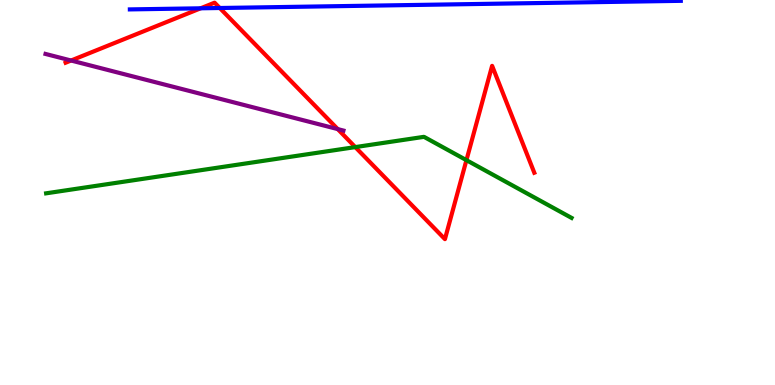[{'lines': ['blue', 'red'], 'intersections': [{'x': 2.59, 'y': 9.78}, {'x': 2.84, 'y': 9.79}]}, {'lines': ['green', 'red'], 'intersections': [{'x': 4.58, 'y': 6.18}, {'x': 6.02, 'y': 5.84}]}, {'lines': ['purple', 'red'], 'intersections': [{'x': 0.917, 'y': 8.43}, {'x': 4.36, 'y': 6.65}]}, {'lines': ['blue', 'green'], 'intersections': []}, {'lines': ['blue', 'purple'], 'intersections': []}, {'lines': ['green', 'purple'], 'intersections': []}]